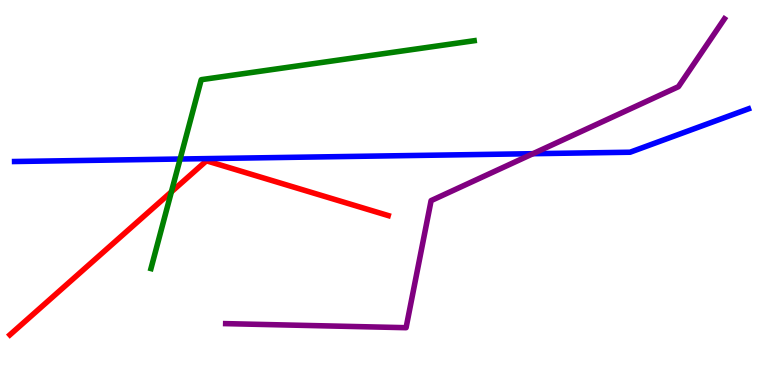[{'lines': ['blue', 'red'], 'intersections': []}, {'lines': ['green', 'red'], 'intersections': [{'x': 2.21, 'y': 5.02}]}, {'lines': ['purple', 'red'], 'intersections': []}, {'lines': ['blue', 'green'], 'intersections': [{'x': 2.32, 'y': 5.87}]}, {'lines': ['blue', 'purple'], 'intersections': [{'x': 6.88, 'y': 6.01}]}, {'lines': ['green', 'purple'], 'intersections': []}]